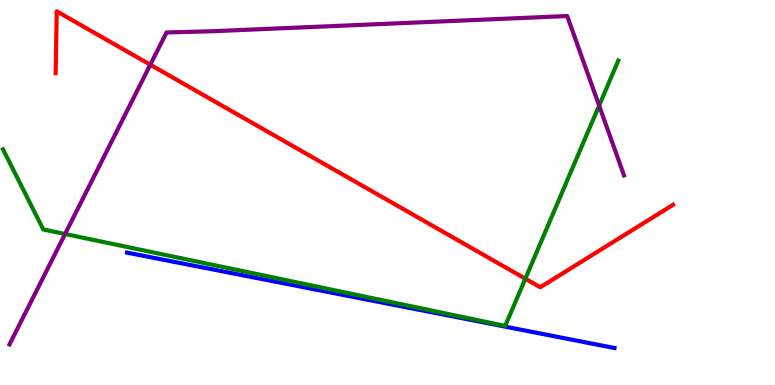[{'lines': ['blue', 'red'], 'intersections': []}, {'lines': ['green', 'red'], 'intersections': [{'x': 6.78, 'y': 2.76}]}, {'lines': ['purple', 'red'], 'intersections': [{'x': 1.94, 'y': 8.32}]}, {'lines': ['blue', 'green'], 'intersections': []}, {'lines': ['blue', 'purple'], 'intersections': []}, {'lines': ['green', 'purple'], 'intersections': [{'x': 0.84, 'y': 3.92}, {'x': 7.73, 'y': 7.26}]}]